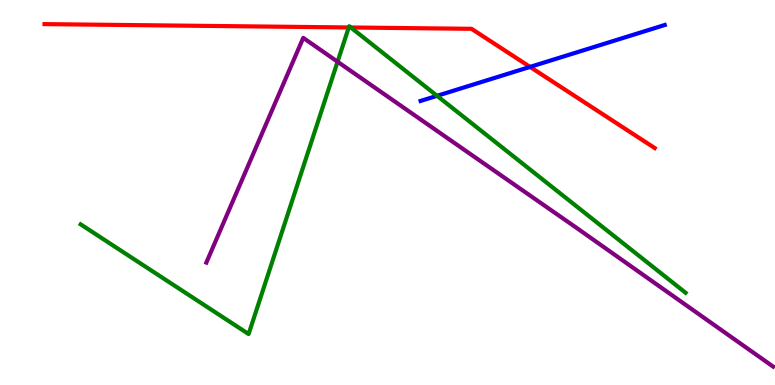[{'lines': ['blue', 'red'], 'intersections': [{'x': 6.84, 'y': 8.26}]}, {'lines': ['green', 'red'], 'intersections': [{'x': 4.5, 'y': 9.29}, {'x': 4.53, 'y': 9.29}]}, {'lines': ['purple', 'red'], 'intersections': []}, {'lines': ['blue', 'green'], 'intersections': [{'x': 5.64, 'y': 7.51}]}, {'lines': ['blue', 'purple'], 'intersections': []}, {'lines': ['green', 'purple'], 'intersections': [{'x': 4.36, 'y': 8.4}]}]